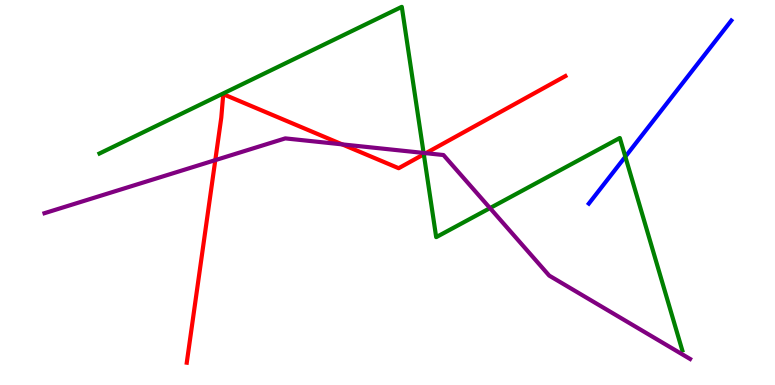[{'lines': ['blue', 'red'], 'intersections': []}, {'lines': ['green', 'red'], 'intersections': [{'x': 5.47, 'y': 5.99}]}, {'lines': ['purple', 'red'], 'intersections': [{'x': 2.78, 'y': 5.84}, {'x': 4.41, 'y': 6.25}, {'x': 5.49, 'y': 6.02}]}, {'lines': ['blue', 'green'], 'intersections': [{'x': 8.07, 'y': 5.93}]}, {'lines': ['blue', 'purple'], 'intersections': []}, {'lines': ['green', 'purple'], 'intersections': [{'x': 5.47, 'y': 6.03}, {'x': 6.32, 'y': 4.59}]}]